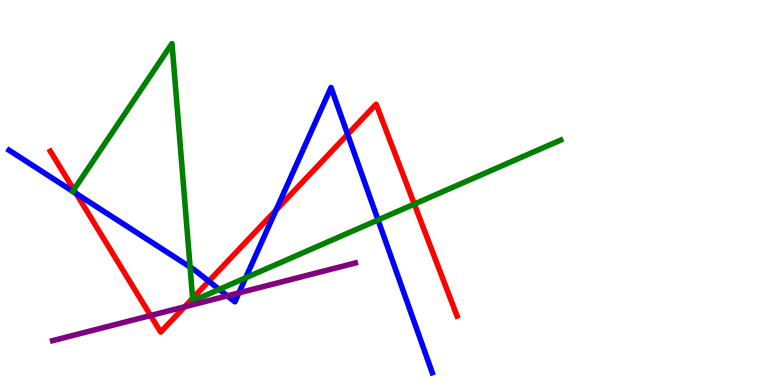[{'lines': ['blue', 'red'], 'intersections': [{'x': 0.982, 'y': 4.97}, {'x': 2.69, 'y': 2.7}, {'x': 3.56, 'y': 4.54}, {'x': 4.49, 'y': 6.51}]}, {'lines': ['green', 'red'], 'intersections': [{'x': 0.953, 'y': 5.07}, {'x': 2.49, 'y': 2.25}, {'x': 5.35, 'y': 4.7}]}, {'lines': ['purple', 'red'], 'intersections': [{'x': 1.94, 'y': 1.8}, {'x': 2.38, 'y': 2.03}]}, {'lines': ['blue', 'green'], 'intersections': [{'x': 0.939, 'y': 5.03}, {'x': 2.45, 'y': 3.06}, {'x': 2.83, 'y': 2.48}, {'x': 3.17, 'y': 2.78}, {'x': 4.88, 'y': 4.29}]}, {'lines': ['blue', 'purple'], 'intersections': [{'x': 2.93, 'y': 2.32}, {'x': 3.08, 'y': 2.39}]}, {'lines': ['green', 'purple'], 'intersections': []}]